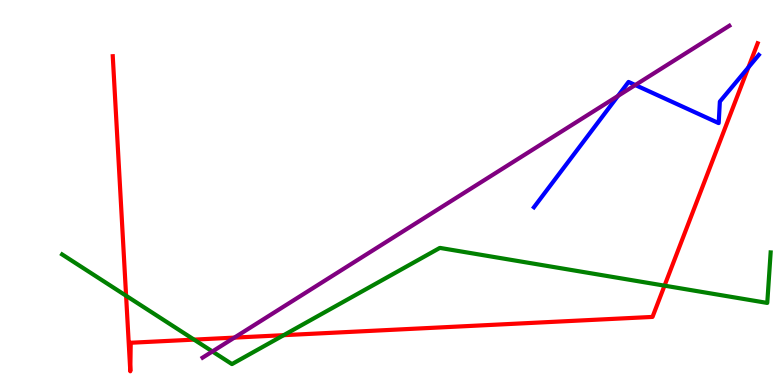[{'lines': ['blue', 'red'], 'intersections': [{'x': 9.66, 'y': 8.25}]}, {'lines': ['green', 'red'], 'intersections': [{'x': 1.63, 'y': 2.32}, {'x': 2.5, 'y': 1.18}, {'x': 3.66, 'y': 1.29}, {'x': 8.57, 'y': 2.58}]}, {'lines': ['purple', 'red'], 'intersections': [{'x': 3.02, 'y': 1.23}]}, {'lines': ['blue', 'green'], 'intersections': []}, {'lines': ['blue', 'purple'], 'intersections': [{'x': 7.97, 'y': 7.51}, {'x': 8.2, 'y': 7.79}]}, {'lines': ['green', 'purple'], 'intersections': [{'x': 2.74, 'y': 0.871}]}]